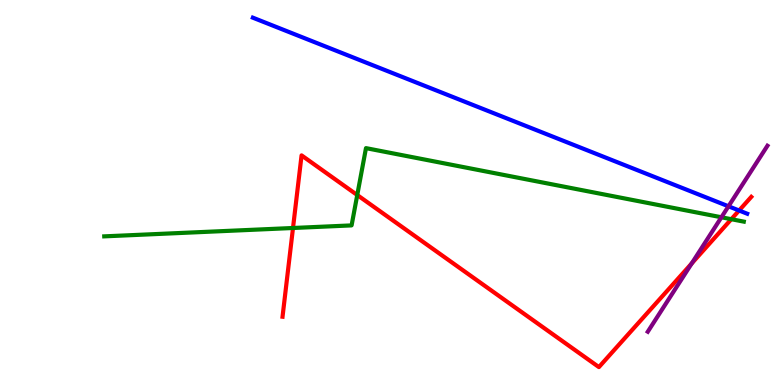[{'lines': ['blue', 'red'], 'intersections': [{'x': 9.54, 'y': 4.53}]}, {'lines': ['green', 'red'], 'intersections': [{'x': 3.78, 'y': 4.08}, {'x': 4.61, 'y': 4.93}, {'x': 9.44, 'y': 4.31}]}, {'lines': ['purple', 'red'], 'intersections': [{'x': 8.93, 'y': 3.16}]}, {'lines': ['blue', 'green'], 'intersections': []}, {'lines': ['blue', 'purple'], 'intersections': [{'x': 9.4, 'y': 4.64}]}, {'lines': ['green', 'purple'], 'intersections': [{'x': 9.31, 'y': 4.36}]}]